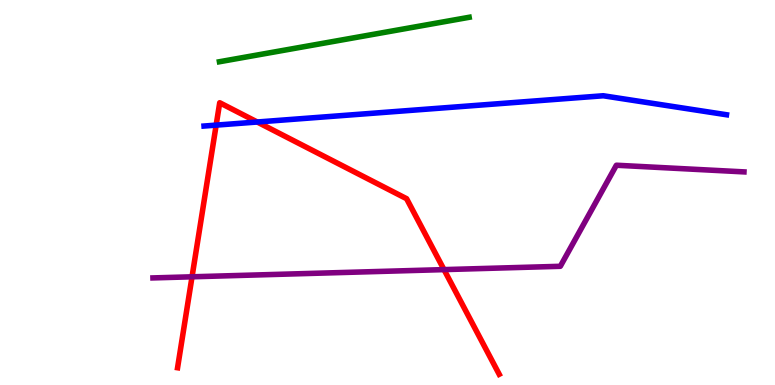[{'lines': ['blue', 'red'], 'intersections': [{'x': 2.79, 'y': 6.75}, {'x': 3.32, 'y': 6.83}]}, {'lines': ['green', 'red'], 'intersections': []}, {'lines': ['purple', 'red'], 'intersections': [{'x': 2.48, 'y': 2.81}, {'x': 5.73, 'y': 3.0}]}, {'lines': ['blue', 'green'], 'intersections': []}, {'lines': ['blue', 'purple'], 'intersections': []}, {'lines': ['green', 'purple'], 'intersections': []}]